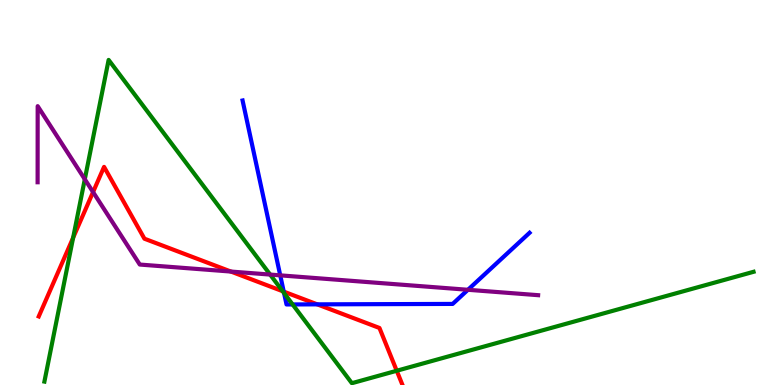[{'lines': ['blue', 'red'], 'intersections': [{'x': 3.66, 'y': 2.43}, {'x': 4.09, 'y': 2.09}]}, {'lines': ['green', 'red'], 'intersections': [{'x': 0.944, 'y': 3.83}, {'x': 3.65, 'y': 2.44}, {'x': 5.12, 'y': 0.37}]}, {'lines': ['purple', 'red'], 'intersections': [{'x': 1.2, 'y': 5.01}, {'x': 2.98, 'y': 2.95}]}, {'lines': ['blue', 'green'], 'intersections': [{'x': 3.67, 'y': 2.39}, {'x': 3.78, 'y': 2.09}]}, {'lines': ['blue', 'purple'], 'intersections': [{'x': 3.62, 'y': 2.85}, {'x': 6.04, 'y': 2.47}]}, {'lines': ['green', 'purple'], 'intersections': [{'x': 1.09, 'y': 5.34}, {'x': 3.49, 'y': 2.87}]}]